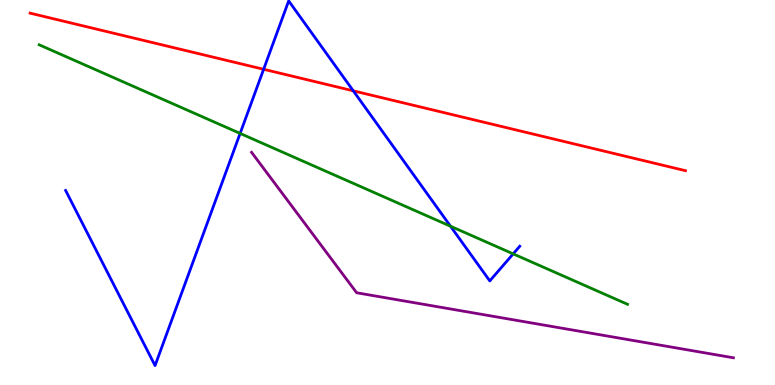[{'lines': ['blue', 'red'], 'intersections': [{'x': 3.4, 'y': 8.2}, {'x': 4.56, 'y': 7.64}]}, {'lines': ['green', 'red'], 'intersections': []}, {'lines': ['purple', 'red'], 'intersections': []}, {'lines': ['blue', 'green'], 'intersections': [{'x': 3.1, 'y': 6.53}, {'x': 5.81, 'y': 4.12}, {'x': 6.62, 'y': 3.41}]}, {'lines': ['blue', 'purple'], 'intersections': []}, {'lines': ['green', 'purple'], 'intersections': []}]